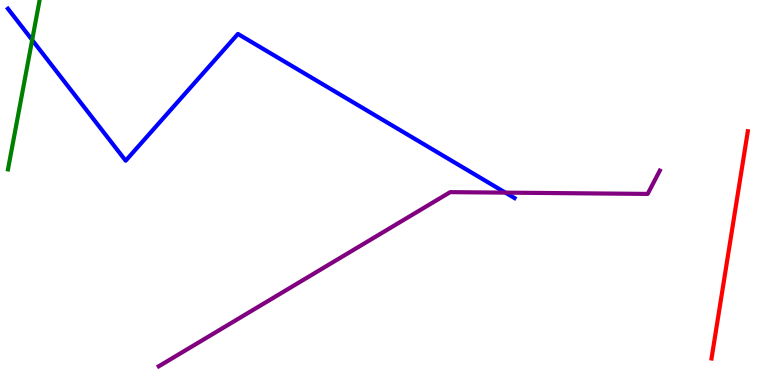[{'lines': ['blue', 'red'], 'intersections': []}, {'lines': ['green', 'red'], 'intersections': []}, {'lines': ['purple', 'red'], 'intersections': []}, {'lines': ['blue', 'green'], 'intersections': [{'x': 0.415, 'y': 8.96}]}, {'lines': ['blue', 'purple'], 'intersections': [{'x': 6.52, 'y': 5.0}]}, {'lines': ['green', 'purple'], 'intersections': []}]